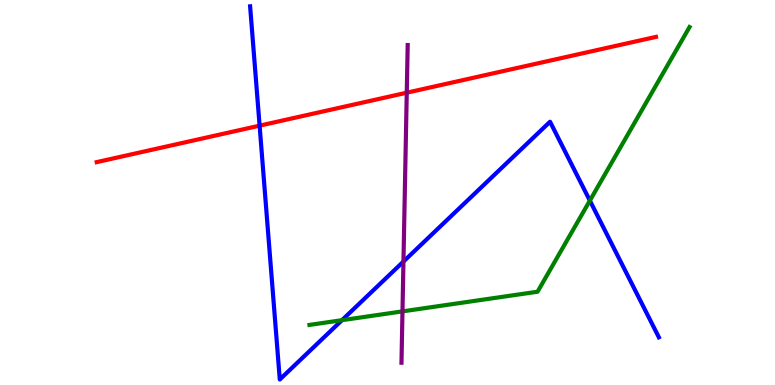[{'lines': ['blue', 'red'], 'intersections': [{'x': 3.35, 'y': 6.74}]}, {'lines': ['green', 'red'], 'intersections': []}, {'lines': ['purple', 'red'], 'intersections': [{'x': 5.25, 'y': 7.59}]}, {'lines': ['blue', 'green'], 'intersections': [{'x': 4.41, 'y': 1.68}, {'x': 7.61, 'y': 4.79}]}, {'lines': ['blue', 'purple'], 'intersections': [{'x': 5.21, 'y': 3.21}]}, {'lines': ['green', 'purple'], 'intersections': [{'x': 5.19, 'y': 1.91}]}]